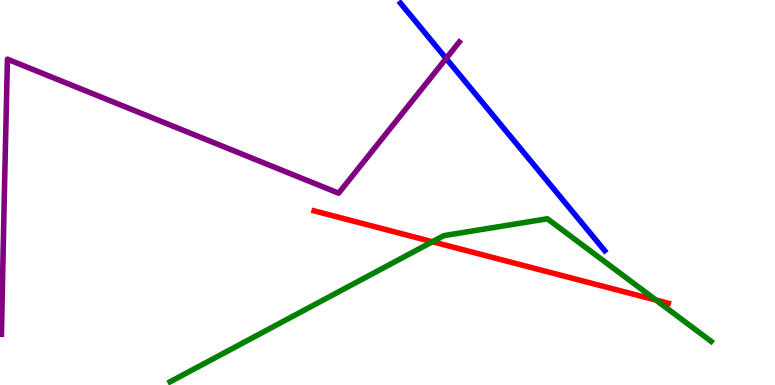[{'lines': ['blue', 'red'], 'intersections': []}, {'lines': ['green', 'red'], 'intersections': [{'x': 5.58, 'y': 3.72}, {'x': 8.46, 'y': 2.21}]}, {'lines': ['purple', 'red'], 'intersections': []}, {'lines': ['blue', 'green'], 'intersections': []}, {'lines': ['blue', 'purple'], 'intersections': [{'x': 5.76, 'y': 8.48}]}, {'lines': ['green', 'purple'], 'intersections': []}]